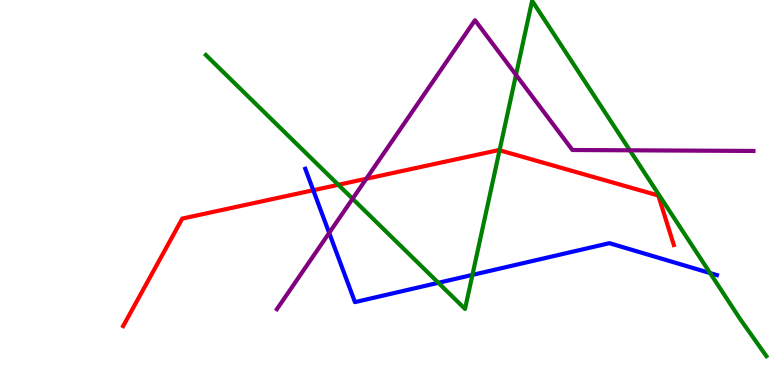[{'lines': ['blue', 'red'], 'intersections': [{'x': 4.04, 'y': 5.06}]}, {'lines': ['green', 'red'], 'intersections': [{'x': 4.37, 'y': 5.2}, {'x': 6.45, 'y': 6.1}]}, {'lines': ['purple', 'red'], 'intersections': [{'x': 4.73, 'y': 5.36}]}, {'lines': ['blue', 'green'], 'intersections': [{'x': 5.66, 'y': 2.65}, {'x': 6.1, 'y': 2.86}, {'x': 9.16, 'y': 2.91}]}, {'lines': ['blue', 'purple'], 'intersections': [{'x': 4.25, 'y': 3.95}]}, {'lines': ['green', 'purple'], 'intersections': [{'x': 4.55, 'y': 4.84}, {'x': 6.66, 'y': 8.06}, {'x': 8.13, 'y': 6.1}]}]